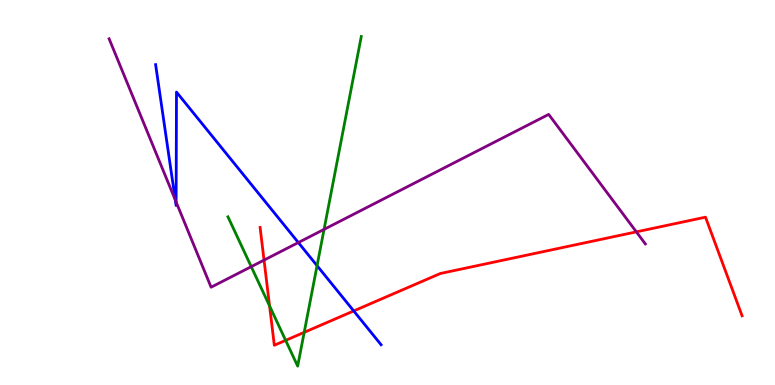[{'lines': ['blue', 'red'], 'intersections': [{'x': 4.56, 'y': 1.92}]}, {'lines': ['green', 'red'], 'intersections': [{'x': 3.48, 'y': 2.05}, {'x': 3.69, 'y': 1.16}, {'x': 3.93, 'y': 1.37}]}, {'lines': ['purple', 'red'], 'intersections': [{'x': 3.41, 'y': 3.24}, {'x': 8.21, 'y': 3.98}]}, {'lines': ['blue', 'green'], 'intersections': [{'x': 4.09, 'y': 3.1}]}, {'lines': ['blue', 'purple'], 'intersections': [{'x': 2.26, 'y': 4.8}, {'x': 2.27, 'y': 4.75}, {'x': 3.85, 'y': 3.7}]}, {'lines': ['green', 'purple'], 'intersections': [{'x': 3.24, 'y': 3.07}, {'x': 4.18, 'y': 4.04}]}]